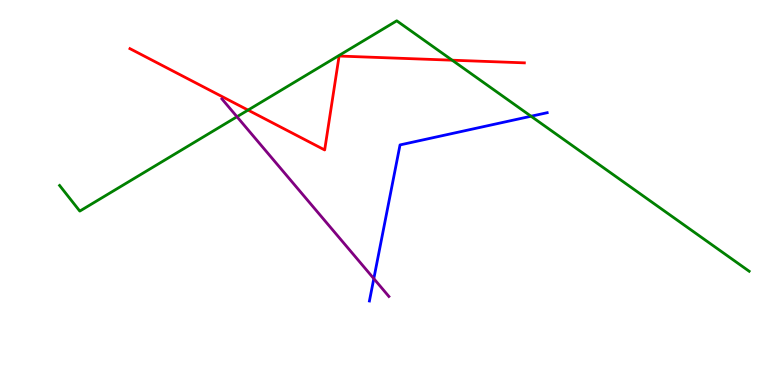[{'lines': ['blue', 'red'], 'intersections': []}, {'lines': ['green', 'red'], 'intersections': [{'x': 3.2, 'y': 7.14}, {'x': 5.83, 'y': 8.44}]}, {'lines': ['purple', 'red'], 'intersections': []}, {'lines': ['blue', 'green'], 'intersections': [{'x': 6.85, 'y': 6.98}]}, {'lines': ['blue', 'purple'], 'intersections': [{'x': 4.82, 'y': 2.76}]}, {'lines': ['green', 'purple'], 'intersections': [{'x': 3.06, 'y': 6.97}]}]